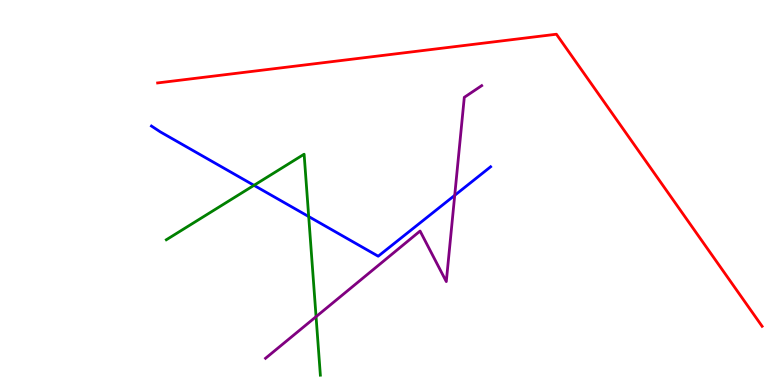[{'lines': ['blue', 'red'], 'intersections': []}, {'lines': ['green', 'red'], 'intersections': []}, {'lines': ['purple', 'red'], 'intersections': []}, {'lines': ['blue', 'green'], 'intersections': [{'x': 3.28, 'y': 5.19}, {'x': 3.98, 'y': 4.38}]}, {'lines': ['blue', 'purple'], 'intersections': [{'x': 5.87, 'y': 4.93}]}, {'lines': ['green', 'purple'], 'intersections': [{'x': 4.08, 'y': 1.77}]}]